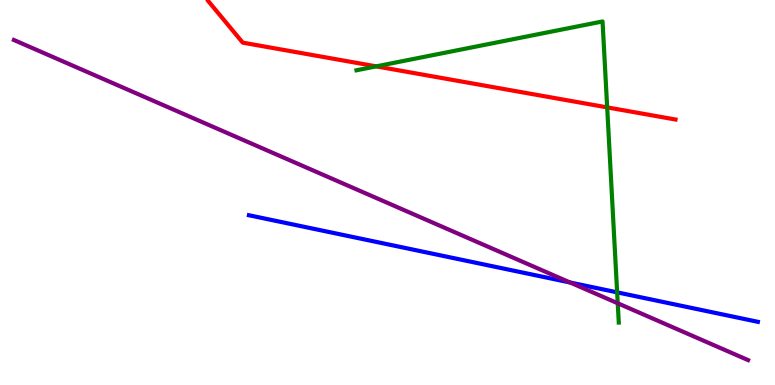[{'lines': ['blue', 'red'], 'intersections': []}, {'lines': ['green', 'red'], 'intersections': [{'x': 4.85, 'y': 8.28}, {'x': 7.83, 'y': 7.21}]}, {'lines': ['purple', 'red'], 'intersections': []}, {'lines': ['blue', 'green'], 'intersections': [{'x': 7.96, 'y': 2.41}]}, {'lines': ['blue', 'purple'], 'intersections': [{'x': 7.36, 'y': 2.66}]}, {'lines': ['green', 'purple'], 'intersections': [{'x': 7.97, 'y': 2.12}]}]